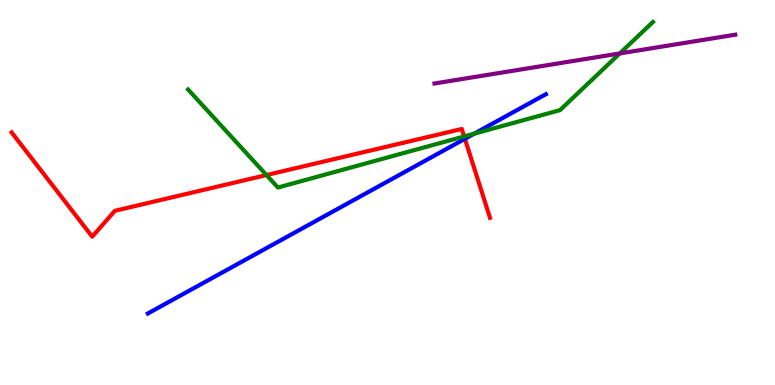[{'lines': ['blue', 'red'], 'intersections': [{'x': 6.0, 'y': 6.39}]}, {'lines': ['green', 'red'], 'intersections': [{'x': 3.44, 'y': 5.45}, {'x': 5.99, 'y': 6.46}]}, {'lines': ['purple', 'red'], 'intersections': []}, {'lines': ['blue', 'green'], 'intersections': [{'x': 6.12, 'y': 6.53}]}, {'lines': ['blue', 'purple'], 'intersections': []}, {'lines': ['green', 'purple'], 'intersections': [{'x': 8.0, 'y': 8.61}]}]